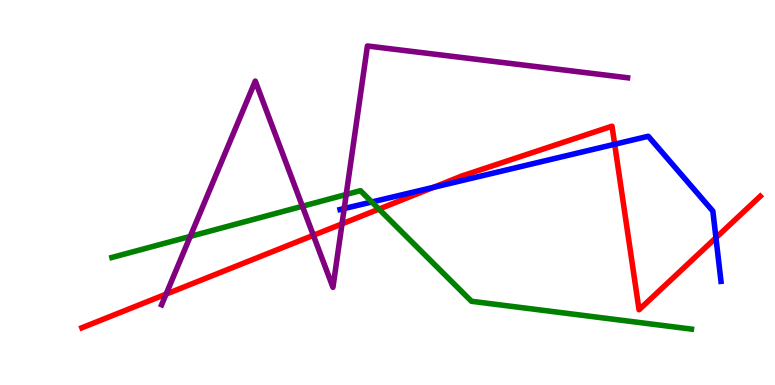[{'lines': ['blue', 'red'], 'intersections': [{'x': 5.59, 'y': 5.14}, {'x': 7.93, 'y': 6.25}, {'x': 9.24, 'y': 3.82}]}, {'lines': ['green', 'red'], 'intersections': [{'x': 4.89, 'y': 4.57}]}, {'lines': ['purple', 'red'], 'intersections': [{'x': 2.14, 'y': 2.36}, {'x': 4.04, 'y': 3.89}, {'x': 4.41, 'y': 4.19}]}, {'lines': ['blue', 'green'], 'intersections': [{'x': 4.8, 'y': 4.75}]}, {'lines': ['blue', 'purple'], 'intersections': [{'x': 4.44, 'y': 4.58}]}, {'lines': ['green', 'purple'], 'intersections': [{'x': 2.45, 'y': 3.86}, {'x': 3.9, 'y': 4.64}, {'x': 4.47, 'y': 4.95}]}]